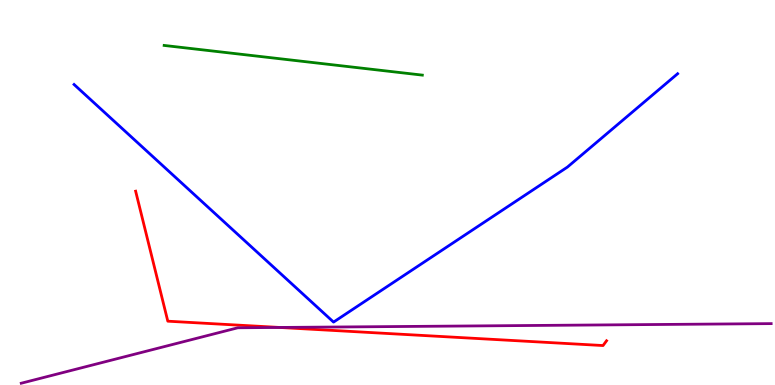[{'lines': ['blue', 'red'], 'intersections': []}, {'lines': ['green', 'red'], 'intersections': []}, {'lines': ['purple', 'red'], 'intersections': [{'x': 3.61, 'y': 1.49}]}, {'lines': ['blue', 'green'], 'intersections': []}, {'lines': ['blue', 'purple'], 'intersections': []}, {'lines': ['green', 'purple'], 'intersections': []}]